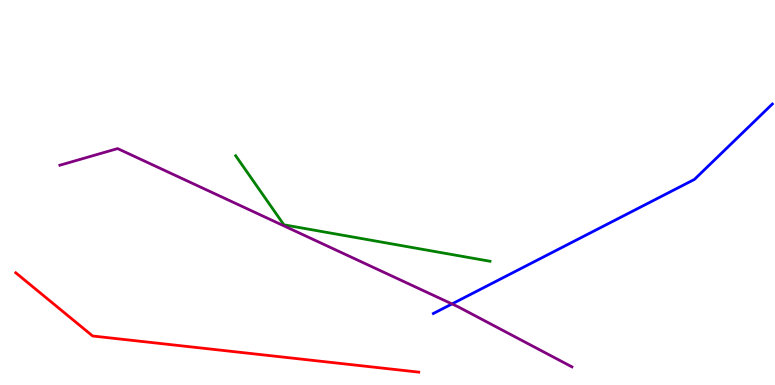[{'lines': ['blue', 'red'], 'intersections': []}, {'lines': ['green', 'red'], 'intersections': []}, {'lines': ['purple', 'red'], 'intersections': []}, {'lines': ['blue', 'green'], 'intersections': []}, {'lines': ['blue', 'purple'], 'intersections': [{'x': 5.83, 'y': 2.11}]}, {'lines': ['green', 'purple'], 'intersections': []}]